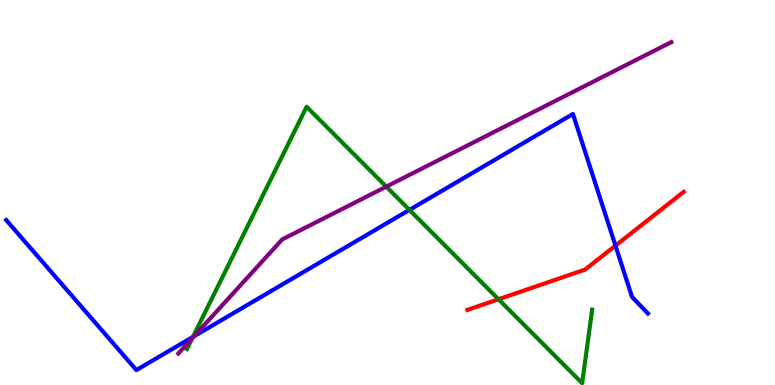[{'lines': ['blue', 'red'], 'intersections': [{'x': 7.94, 'y': 3.62}]}, {'lines': ['green', 'red'], 'intersections': [{'x': 6.43, 'y': 2.23}]}, {'lines': ['purple', 'red'], 'intersections': []}, {'lines': ['blue', 'green'], 'intersections': [{'x': 2.49, 'y': 1.25}, {'x': 5.28, 'y': 4.55}]}, {'lines': ['blue', 'purple'], 'intersections': [{'x': 2.5, 'y': 1.27}]}, {'lines': ['green', 'purple'], 'intersections': [{'x': 2.48, 'y': 1.22}, {'x': 4.98, 'y': 5.15}]}]